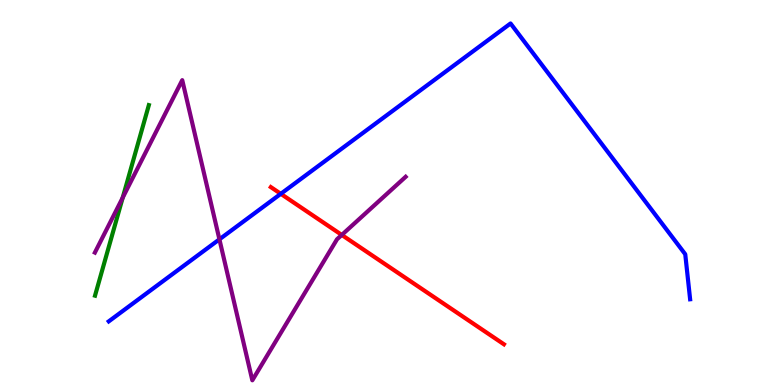[{'lines': ['blue', 'red'], 'intersections': [{'x': 3.62, 'y': 4.97}]}, {'lines': ['green', 'red'], 'intersections': []}, {'lines': ['purple', 'red'], 'intersections': [{'x': 4.41, 'y': 3.9}]}, {'lines': ['blue', 'green'], 'intersections': []}, {'lines': ['blue', 'purple'], 'intersections': [{'x': 2.83, 'y': 3.78}]}, {'lines': ['green', 'purple'], 'intersections': [{'x': 1.58, 'y': 4.87}]}]